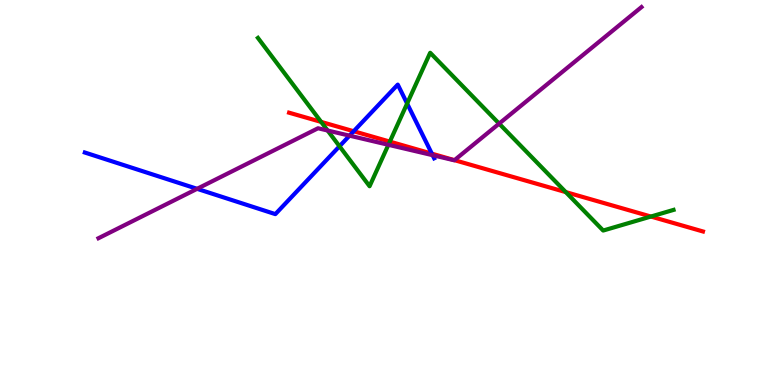[{'lines': ['blue', 'red'], 'intersections': [{'x': 4.56, 'y': 6.59}, {'x': 5.57, 'y': 6.01}]}, {'lines': ['green', 'red'], 'intersections': [{'x': 4.14, 'y': 6.83}, {'x': 5.03, 'y': 6.32}, {'x': 7.3, 'y': 5.01}, {'x': 8.4, 'y': 4.38}]}, {'lines': ['purple', 'red'], 'intersections': [{'x': 5.86, 'y': 5.84}]}, {'lines': ['blue', 'green'], 'intersections': [{'x': 4.38, 'y': 6.2}, {'x': 5.25, 'y': 7.31}]}, {'lines': ['blue', 'purple'], 'intersections': [{'x': 2.54, 'y': 5.1}, {'x': 4.51, 'y': 6.48}, {'x': 5.58, 'y': 5.97}]}, {'lines': ['green', 'purple'], 'intersections': [{'x': 4.23, 'y': 6.61}, {'x': 5.01, 'y': 6.24}, {'x': 6.44, 'y': 6.79}]}]